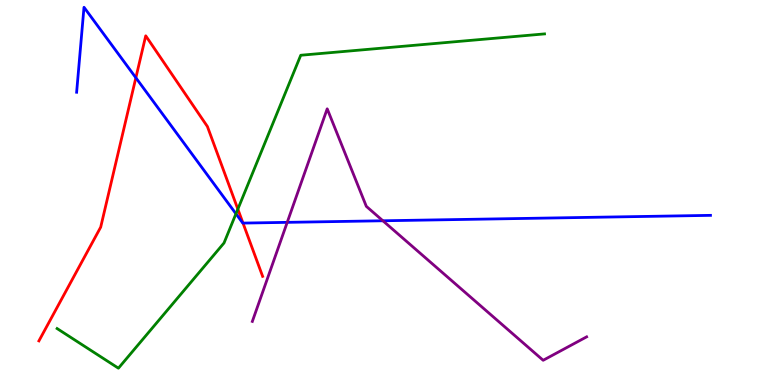[{'lines': ['blue', 'red'], 'intersections': [{'x': 1.75, 'y': 7.98}, {'x': 3.14, 'y': 4.21}]}, {'lines': ['green', 'red'], 'intersections': [{'x': 3.07, 'y': 4.57}]}, {'lines': ['purple', 'red'], 'intersections': []}, {'lines': ['blue', 'green'], 'intersections': [{'x': 3.04, 'y': 4.45}]}, {'lines': ['blue', 'purple'], 'intersections': [{'x': 3.71, 'y': 4.22}, {'x': 4.94, 'y': 4.27}]}, {'lines': ['green', 'purple'], 'intersections': []}]